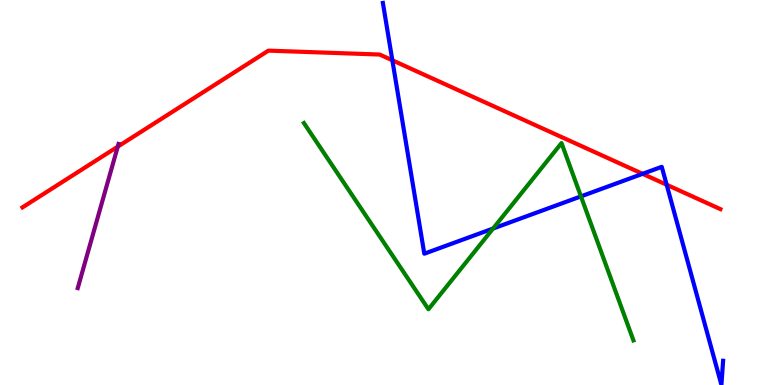[{'lines': ['blue', 'red'], 'intersections': [{'x': 5.06, 'y': 8.43}, {'x': 8.29, 'y': 5.49}, {'x': 8.6, 'y': 5.2}]}, {'lines': ['green', 'red'], 'intersections': []}, {'lines': ['purple', 'red'], 'intersections': [{'x': 1.52, 'y': 6.19}]}, {'lines': ['blue', 'green'], 'intersections': [{'x': 6.36, 'y': 4.06}, {'x': 7.5, 'y': 4.9}]}, {'lines': ['blue', 'purple'], 'intersections': []}, {'lines': ['green', 'purple'], 'intersections': []}]